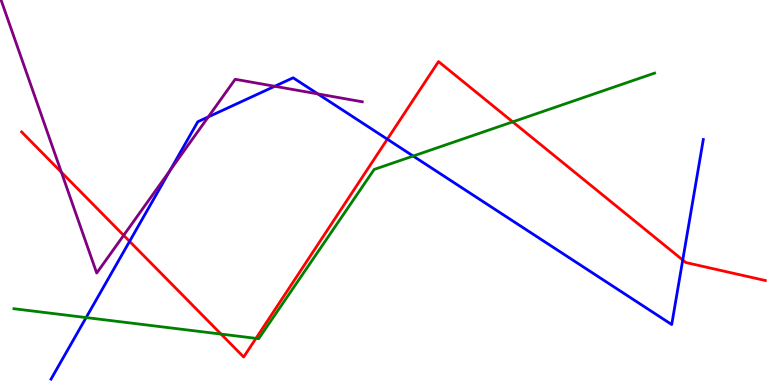[{'lines': ['blue', 'red'], 'intersections': [{'x': 1.67, 'y': 3.73}, {'x': 5.0, 'y': 6.38}, {'x': 8.81, 'y': 3.25}]}, {'lines': ['green', 'red'], 'intersections': [{'x': 2.85, 'y': 1.32}, {'x': 3.3, 'y': 1.21}, {'x': 6.62, 'y': 6.83}]}, {'lines': ['purple', 'red'], 'intersections': [{'x': 0.792, 'y': 5.53}, {'x': 1.6, 'y': 3.89}]}, {'lines': ['blue', 'green'], 'intersections': [{'x': 1.11, 'y': 1.75}, {'x': 5.33, 'y': 5.95}]}, {'lines': ['blue', 'purple'], 'intersections': [{'x': 2.19, 'y': 5.57}, {'x': 2.69, 'y': 6.96}, {'x': 3.55, 'y': 7.76}, {'x': 4.1, 'y': 7.56}]}, {'lines': ['green', 'purple'], 'intersections': []}]